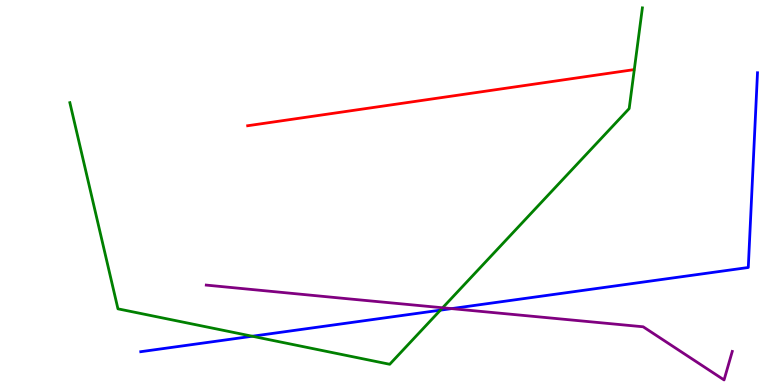[{'lines': ['blue', 'red'], 'intersections': []}, {'lines': ['green', 'red'], 'intersections': []}, {'lines': ['purple', 'red'], 'intersections': []}, {'lines': ['blue', 'green'], 'intersections': [{'x': 3.26, 'y': 1.27}, {'x': 5.68, 'y': 1.94}]}, {'lines': ['blue', 'purple'], 'intersections': [{'x': 5.83, 'y': 1.98}]}, {'lines': ['green', 'purple'], 'intersections': [{'x': 5.71, 'y': 2.01}]}]